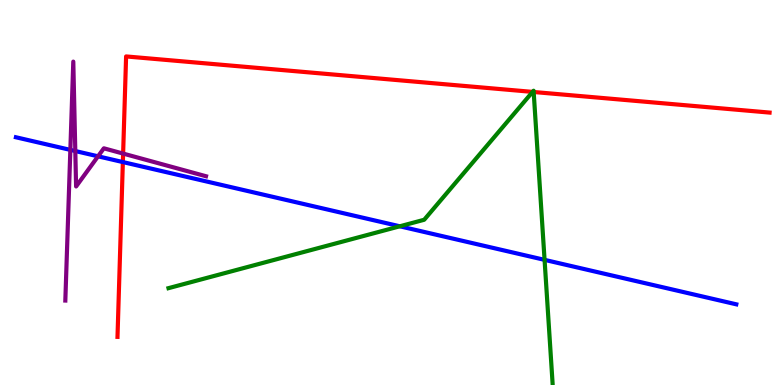[{'lines': ['blue', 'red'], 'intersections': [{'x': 1.59, 'y': 5.79}]}, {'lines': ['green', 'red'], 'intersections': [{'x': 6.87, 'y': 7.61}, {'x': 6.89, 'y': 7.61}]}, {'lines': ['purple', 'red'], 'intersections': [{'x': 1.59, 'y': 6.01}]}, {'lines': ['blue', 'green'], 'intersections': [{'x': 5.16, 'y': 4.12}, {'x': 7.03, 'y': 3.25}]}, {'lines': ['blue', 'purple'], 'intersections': [{'x': 0.908, 'y': 6.11}, {'x': 0.972, 'y': 6.08}, {'x': 1.26, 'y': 5.94}]}, {'lines': ['green', 'purple'], 'intersections': []}]